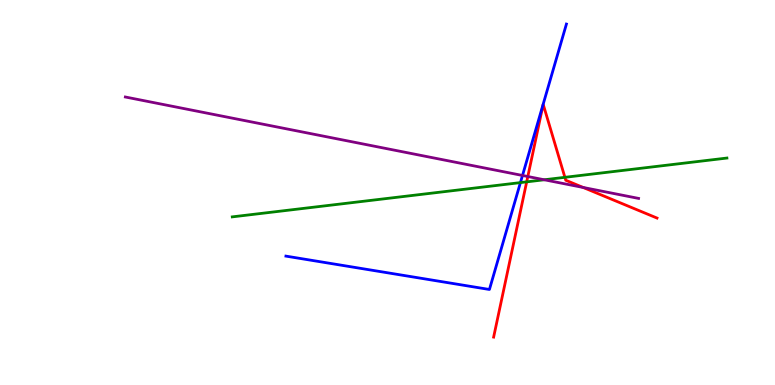[{'lines': ['blue', 'red'], 'intersections': []}, {'lines': ['green', 'red'], 'intersections': [{'x': 6.8, 'y': 5.28}, {'x': 7.29, 'y': 5.39}]}, {'lines': ['purple', 'red'], 'intersections': [{'x': 6.81, 'y': 5.41}, {'x': 7.52, 'y': 5.13}]}, {'lines': ['blue', 'green'], 'intersections': [{'x': 6.72, 'y': 5.26}]}, {'lines': ['blue', 'purple'], 'intersections': [{'x': 6.74, 'y': 5.44}]}, {'lines': ['green', 'purple'], 'intersections': [{'x': 7.02, 'y': 5.33}]}]